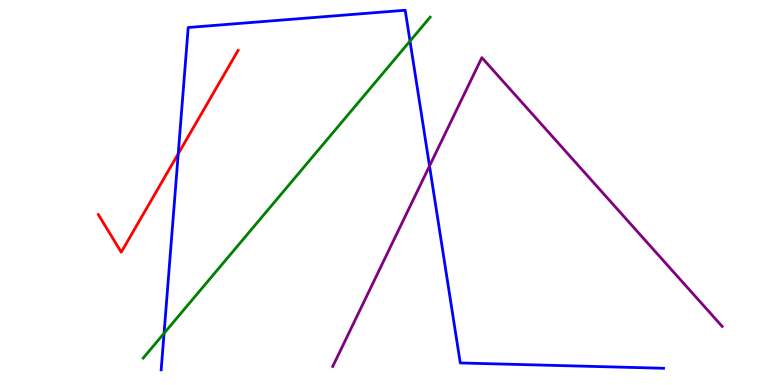[{'lines': ['blue', 'red'], 'intersections': [{'x': 2.3, 'y': 6.01}]}, {'lines': ['green', 'red'], 'intersections': []}, {'lines': ['purple', 'red'], 'intersections': []}, {'lines': ['blue', 'green'], 'intersections': [{'x': 2.12, 'y': 1.34}, {'x': 5.29, 'y': 8.93}]}, {'lines': ['blue', 'purple'], 'intersections': [{'x': 5.54, 'y': 5.69}]}, {'lines': ['green', 'purple'], 'intersections': []}]